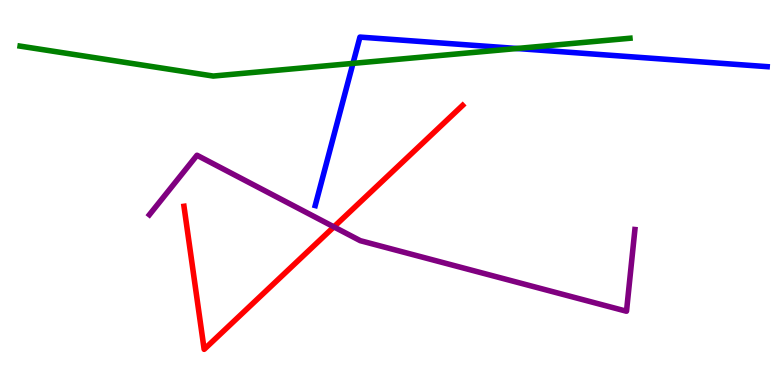[{'lines': ['blue', 'red'], 'intersections': []}, {'lines': ['green', 'red'], 'intersections': []}, {'lines': ['purple', 'red'], 'intersections': [{'x': 4.31, 'y': 4.11}]}, {'lines': ['blue', 'green'], 'intersections': [{'x': 4.55, 'y': 8.35}, {'x': 6.67, 'y': 8.74}]}, {'lines': ['blue', 'purple'], 'intersections': []}, {'lines': ['green', 'purple'], 'intersections': []}]